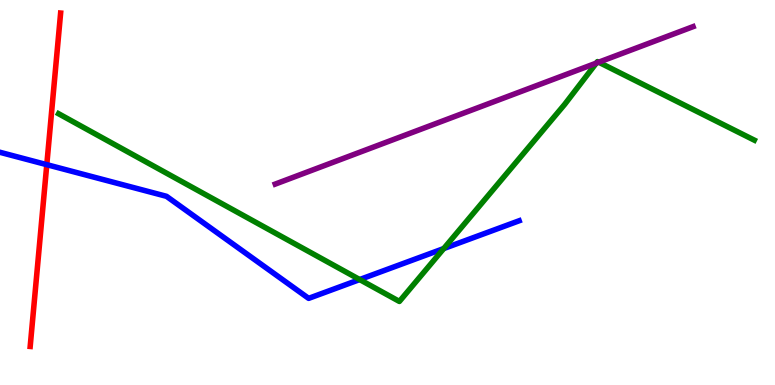[{'lines': ['blue', 'red'], 'intersections': [{'x': 0.604, 'y': 5.72}]}, {'lines': ['green', 'red'], 'intersections': []}, {'lines': ['purple', 'red'], 'intersections': []}, {'lines': ['blue', 'green'], 'intersections': [{'x': 4.64, 'y': 2.74}, {'x': 5.73, 'y': 3.54}]}, {'lines': ['blue', 'purple'], 'intersections': []}, {'lines': ['green', 'purple'], 'intersections': [{'x': 7.69, 'y': 8.36}, {'x': 7.73, 'y': 8.38}]}]